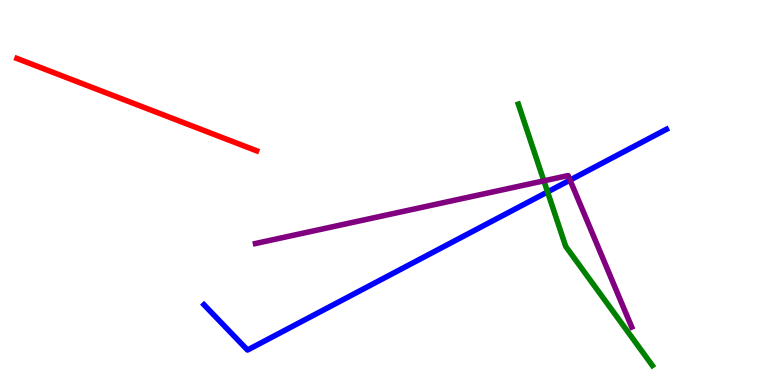[{'lines': ['blue', 'red'], 'intersections': []}, {'lines': ['green', 'red'], 'intersections': []}, {'lines': ['purple', 'red'], 'intersections': []}, {'lines': ['blue', 'green'], 'intersections': [{'x': 7.07, 'y': 5.01}]}, {'lines': ['blue', 'purple'], 'intersections': [{'x': 7.36, 'y': 5.32}]}, {'lines': ['green', 'purple'], 'intersections': [{'x': 7.02, 'y': 5.3}]}]